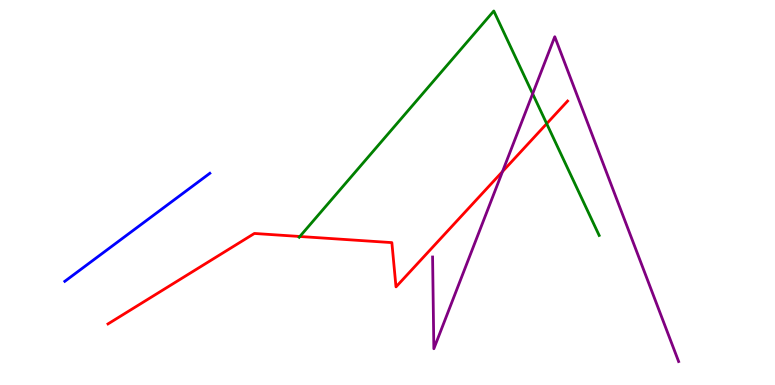[{'lines': ['blue', 'red'], 'intersections': []}, {'lines': ['green', 'red'], 'intersections': [{'x': 3.87, 'y': 3.86}, {'x': 7.05, 'y': 6.79}]}, {'lines': ['purple', 'red'], 'intersections': [{'x': 6.48, 'y': 5.54}]}, {'lines': ['blue', 'green'], 'intersections': []}, {'lines': ['blue', 'purple'], 'intersections': []}, {'lines': ['green', 'purple'], 'intersections': [{'x': 6.87, 'y': 7.56}]}]